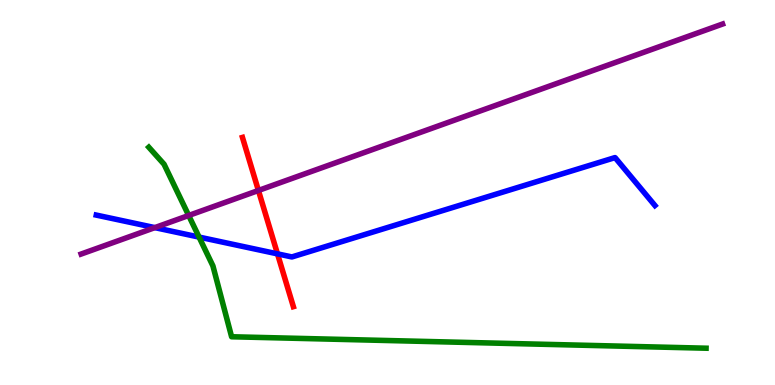[{'lines': ['blue', 'red'], 'intersections': [{'x': 3.58, 'y': 3.41}]}, {'lines': ['green', 'red'], 'intersections': []}, {'lines': ['purple', 'red'], 'intersections': [{'x': 3.33, 'y': 5.05}]}, {'lines': ['blue', 'green'], 'intersections': [{'x': 2.57, 'y': 3.84}]}, {'lines': ['blue', 'purple'], 'intersections': [{'x': 2.0, 'y': 4.09}]}, {'lines': ['green', 'purple'], 'intersections': [{'x': 2.43, 'y': 4.4}]}]